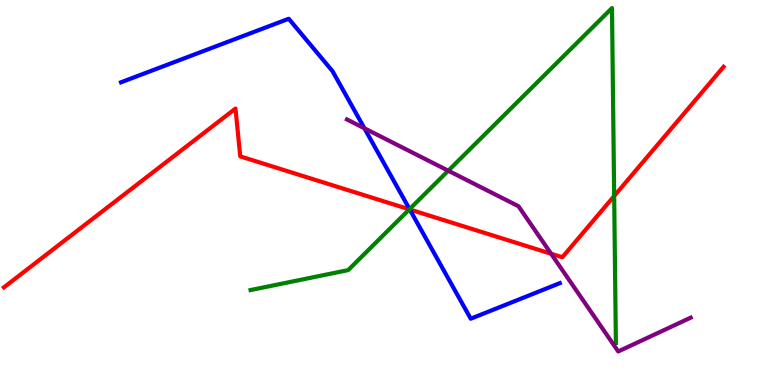[{'lines': ['blue', 'red'], 'intersections': [{'x': 5.29, 'y': 4.56}]}, {'lines': ['green', 'red'], 'intersections': [{'x': 5.28, 'y': 4.56}, {'x': 7.92, 'y': 4.91}]}, {'lines': ['purple', 'red'], 'intersections': [{'x': 7.11, 'y': 3.41}]}, {'lines': ['blue', 'green'], 'intersections': [{'x': 5.28, 'y': 4.57}]}, {'lines': ['blue', 'purple'], 'intersections': [{'x': 4.7, 'y': 6.67}]}, {'lines': ['green', 'purple'], 'intersections': [{'x': 5.78, 'y': 5.57}]}]